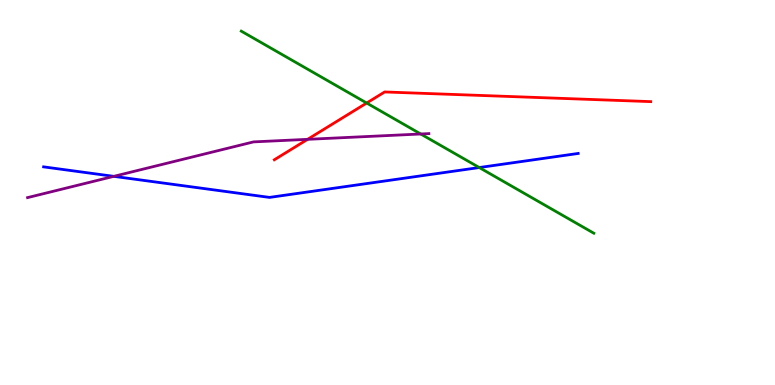[{'lines': ['blue', 'red'], 'intersections': []}, {'lines': ['green', 'red'], 'intersections': [{'x': 4.73, 'y': 7.32}]}, {'lines': ['purple', 'red'], 'intersections': [{'x': 3.97, 'y': 6.38}]}, {'lines': ['blue', 'green'], 'intersections': [{'x': 6.18, 'y': 5.65}]}, {'lines': ['blue', 'purple'], 'intersections': [{'x': 1.47, 'y': 5.42}]}, {'lines': ['green', 'purple'], 'intersections': [{'x': 5.43, 'y': 6.52}]}]